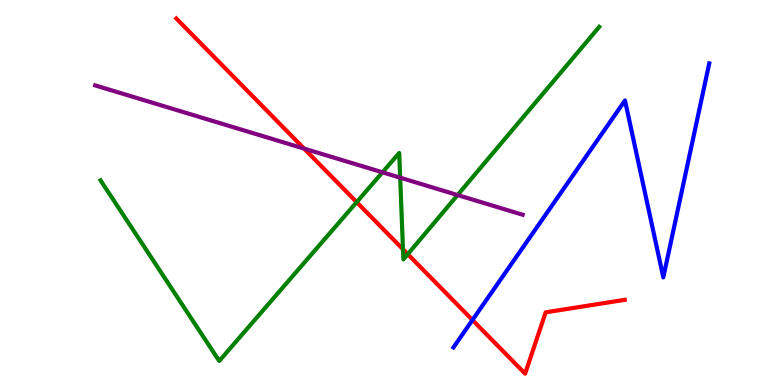[{'lines': ['blue', 'red'], 'intersections': [{'x': 6.1, 'y': 1.69}]}, {'lines': ['green', 'red'], 'intersections': [{'x': 4.6, 'y': 4.75}, {'x': 5.2, 'y': 3.53}, {'x': 5.26, 'y': 3.4}]}, {'lines': ['purple', 'red'], 'intersections': [{'x': 3.92, 'y': 6.14}]}, {'lines': ['blue', 'green'], 'intersections': []}, {'lines': ['blue', 'purple'], 'intersections': []}, {'lines': ['green', 'purple'], 'intersections': [{'x': 4.94, 'y': 5.52}, {'x': 5.16, 'y': 5.38}, {'x': 5.9, 'y': 4.93}]}]